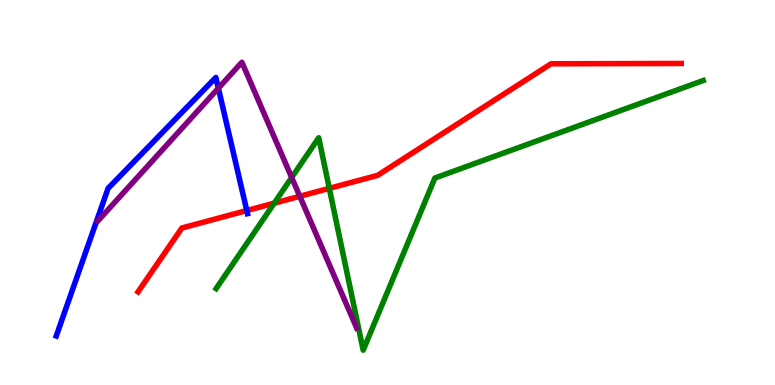[{'lines': ['blue', 'red'], 'intersections': [{'x': 3.18, 'y': 4.53}]}, {'lines': ['green', 'red'], 'intersections': [{'x': 3.54, 'y': 4.72}, {'x': 4.25, 'y': 5.11}]}, {'lines': ['purple', 'red'], 'intersections': [{'x': 3.87, 'y': 4.9}]}, {'lines': ['blue', 'green'], 'intersections': []}, {'lines': ['blue', 'purple'], 'intersections': [{'x': 2.82, 'y': 7.71}]}, {'lines': ['green', 'purple'], 'intersections': [{'x': 3.76, 'y': 5.39}]}]